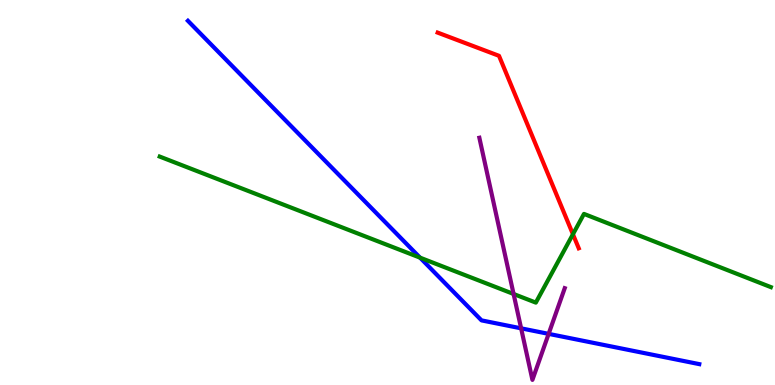[{'lines': ['blue', 'red'], 'intersections': []}, {'lines': ['green', 'red'], 'intersections': [{'x': 7.39, 'y': 3.92}]}, {'lines': ['purple', 'red'], 'intersections': []}, {'lines': ['blue', 'green'], 'intersections': [{'x': 5.42, 'y': 3.31}]}, {'lines': ['blue', 'purple'], 'intersections': [{'x': 6.72, 'y': 1.47}, {'x': 7.08, 'y': 1.33}]}, {'lines': ['green', 'purple'], 'intersections': [{'x': 6.63, 'y': 2.36}]}]